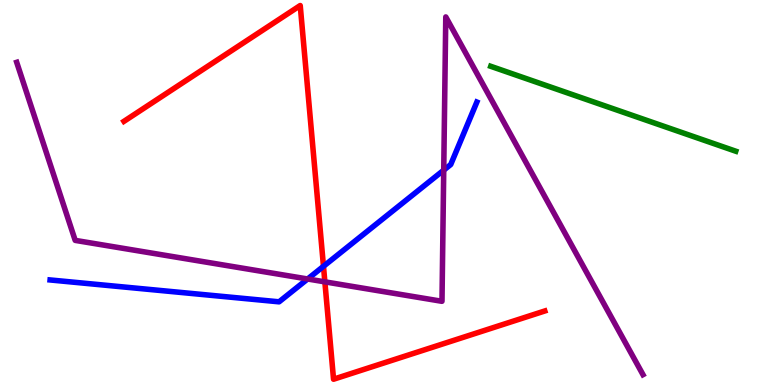[{'lines': ['blue', 'red'], 'intersections': [{'x': 4.17, 'y': 3.08}]}, {'lines': ['green', 'red'], 'intersections': []}, {'lines': ['purple', 'red'], 'intersections': [{'x': 4.19, 'y': 2.68}]}, {'lines': ['blue', 'green'], 'intersections': []}, {'lines': ['blue', 'purple'], 'intersections': [{'x': 3.97, 'y': 2.75}, {'x': 5.73, 'y': 5.58}]}, {'lines': ['green', 'purple'], 'intersections': []}]